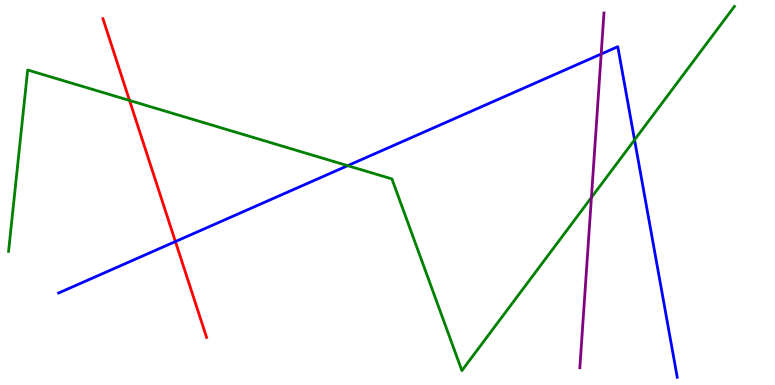[{'lines': ['blue', 'red'], 'intersections': [{'x': 2.26, 'y': 3.73}]}, {'lines': ['green', 'red'], 'intersections': [{'x': 1.67, 'y': 7.39}]}, {'lines': ['purple', 'red'], 'intersections': []}, {'lines': ['blue', 'green'], 'intersections': [{'x': 4.49, 'y': 5.7}, {'x': 8.19, 'y': 6.37}]}, {'lines': ['blue', 'purple'], 'intersections': [{'x': 7.76, 'y': 8.6}]}, {'lines': ['green', 'purple'], 'intersections': [{'x': 7.63, 'y': 4.87}]}]